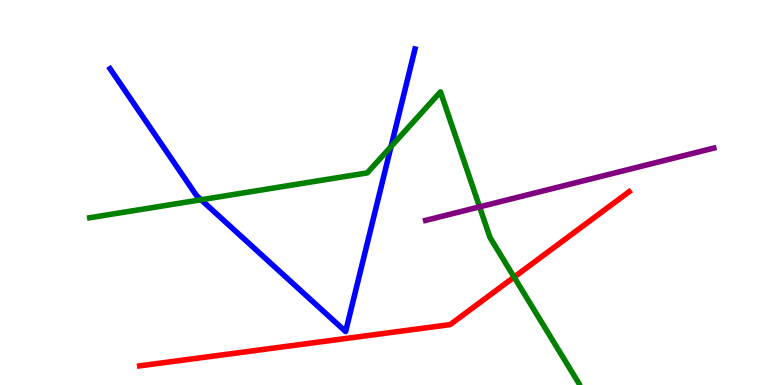[{'lines': ['blue', 'red'], 'intersections': []}, {'lines': ['green', 'red'], 'intersections': [{'x': 6.63, 'y': 2.8}]}, {'lines': ['purple', 'red'], 'intersections': []}, {'lines': ['blue', 'green'], 'intersections': [{'x': 2.59, 'y': 4.81}, {'x': 5.05, 'y': 6.19}]}, {'lines': ['blue', 'purple'], 'intersections': []}, {'lines': ['green', 'purple'], 'intersections': [{'x': 6.19, 'y': 4.63}]}]